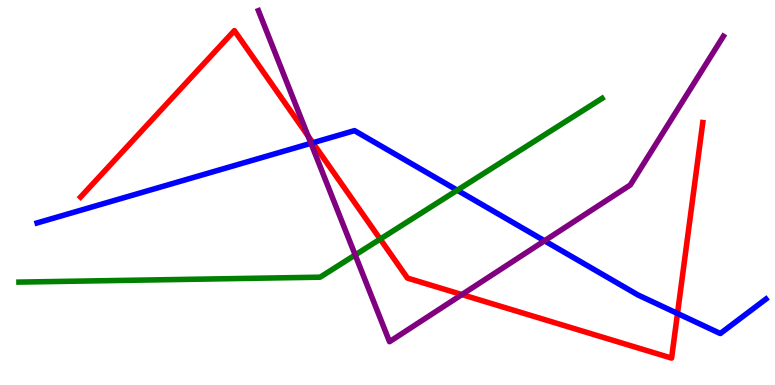[{'lines': ['blue', 'red'], 'intersections': [{'x': 4.04, 'y': 6.29}, {'x': 8.74, 'y': 1.86}]}, {'lines': ['green', 'red'], 'intersections': [{'x': 4.91, 'y': 3.79}]}, {'lines': ['purple', 'red'], 'intersections': [{'x': 3.97, 'y': 6.47}, {'x': 5.96, 'y': 2.35}]}, {'lines': ['blue', 'green'], 'intersections': [{'x': 5.9, 'y': 5.06}]}, {'lines': ['blue', 'purple'], 'intersections': [{'x': 4.01, 'y': 6.28}, {'x': 7.03, 'y': 3.75}]}, {'lines': ['green', 'purple'], 'intersections': [{'x': 4.58, 'y': 3.38}]}]